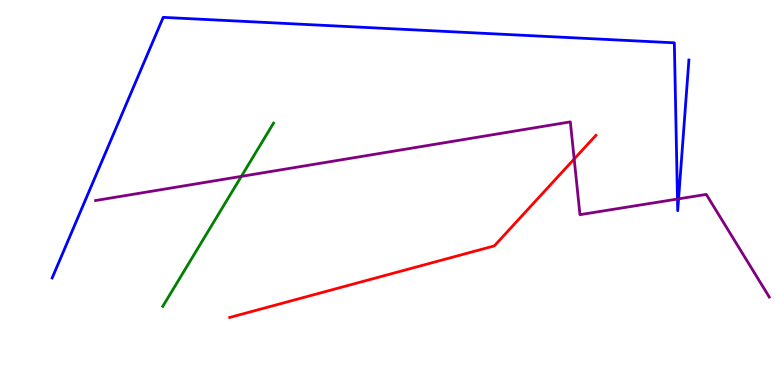[{'lines': ['blue', 'red'], 'intersections': []}, {'lines': ['green', 'red'], 'intersections': []}, {'lines': ['purple', 'red'], 'intersections': [{'x': 7.41, 'y': 5.87}]}, {'lines': ['blue', 'green'], 'intersections': []}, {'lines': ['blue', 'purple'], 'intersections': [{'x': 8.74, 'y': 4.83}, {'x': 8.76, 'y': 4.83}]}, {'lines': ['green', 'purple'], 'intersections': [{'x': 3.11, 'y': 5.42}]}]